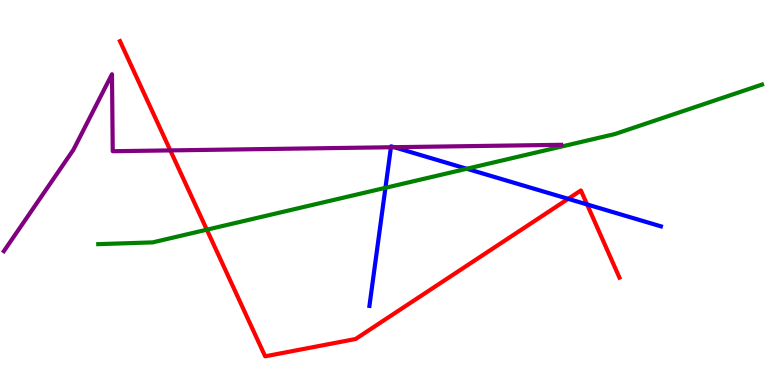[{'lines': ['blue', 'red'], 'intersections': [{'x': 7.33, 'y': 4.84}, {'x': 7.58, 'y': 4.69}]}, {'lines': ['green', 'red'], 'intersections': [{'x': 2.67, 'y': 4.03}]}, {'lines': ['purple', 'red'], 'intersections': [{'x': 2.2, 'y': 6.09}]}, {'lines': ['blue', 'green'], 'intersections': [{'x': 4.97, 'y': 5.12}, {'x': 6.02, 'y': 5.62}]}, {'lines': ['blue', 'purple'], 'intersections': [{'x': 5.04, 'y': 6.18}, {'x': 5.08, 'y': 6.18}]}, {'lines': ['green', 'purple'], 'intersections': []}]